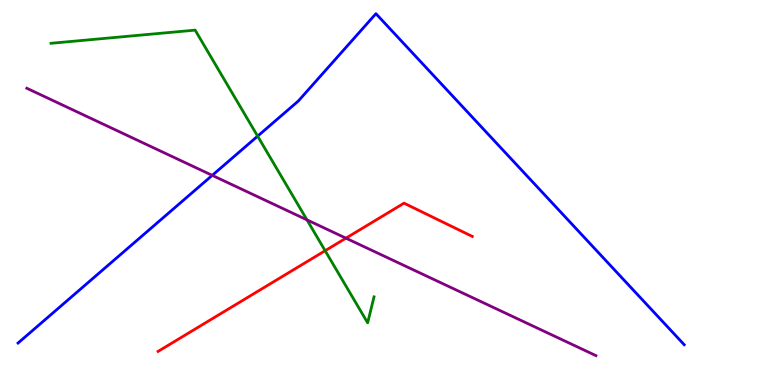[{'lines': ['blue', 'red'], 'intersections': []}, {'lines': ['green', 'red'], 'intersections': [{'x': 4.2, 'y': 3.49}]}, {'lines': ['purple', 'red'], 'intersections': [{'x': 4.46, 'y': 3.81}]}, {'lines': ['blue', 'green'], 'intersections': [{'x': 3.32, 'y': 6.46}]}, {'lines': ['blue', 'purple'], 'intersections': [{'x': 2.74, 'y': 5.45}]}, {'lines': ['green', 'purple'], 'intersections': [{'x': 3.96, 'y': 4.29}]}]